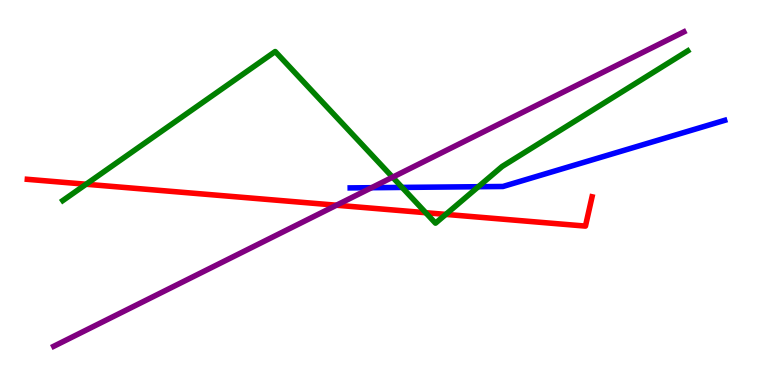[{'lines': ['blue', 'red'], 'intersections': []}, {'lines': ['green', 'red'], 'intersections': [{'x': 1.11, 'y': 5.21}, {'x': 5.49, 'y': 4.48}, {'x': 5.75, 'y': 4.43}]}, {'lines': ['purple', 'red'], 'intersections': [{'x': 4.34, 'y': 4.67}]}, {'lines': ['blue', 'green'], 'intersections': [{'x': 5.19, 'y': 5.13}, {'x': 6.17, 'y': 5.15}]}, {'lines': ['blue', 'purple'], 'intersections': [{'x': 4.79, 'y': 5.12}]}, {'lines': ['green', 'purple'], 'intersections': [{'x': 5.07, 'y': 5.4}]}]